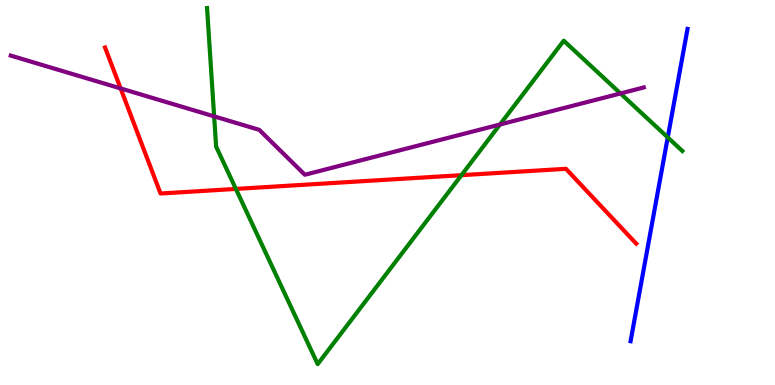[{'lines': ['blue', 'red'], 'intersections': []}, {'lines': ['green', 'red'], 'intersections': [{'x': 3.04, 'y': 5.09}, {'x': 5.95, 'y': 5.45}]}, {'lines': ['purple', 'red'], 'intersections': [{'x': 1.56, 'y': 7.7}]}, {'lines': ['blue', 'green'], 'intersections': [{'x': 8.62, 'y': 6.43}]}, {'lines': ['blue', 'purple'], 'intersections': []}, {'lines': ['green', 'purple'], 'intersections': [{'x': 2.76, 'y': 6.98}, {'x': 6.45, 'y': 6.77}, {'x': 8.01, 'y': 7.57}]}]